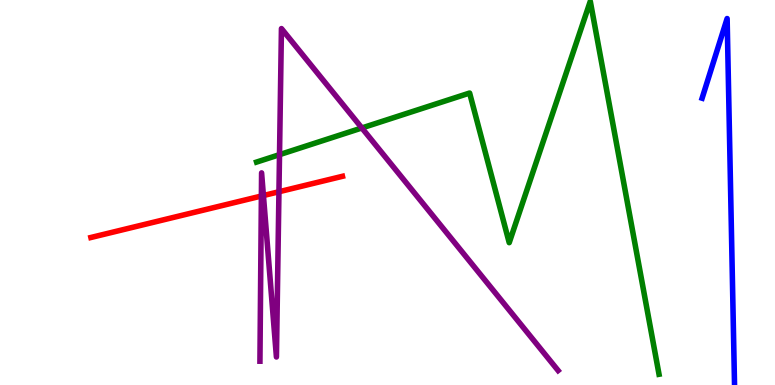[{'lines': ['blue', 'red'], 'intersections': []}, {'lines': ['green', 'red'], 'intersections': []}, {'lines': ['purple', 'red'], 'intersections': [{'x': 3.37, 'y': 4.91}, {'x': 3.4, 'y': 4.92}, {'x': 3.6, 'y': 5.02}]}, {'lines': ['blue', 'green'], 'intersections': []}, {'lines': ['blue', 'purple'], 'intersections': []}, {'lines': ['green', 'purple'], 'intersections': [{'x': 3.61, 'y': 5.98}, {'x': 4.67, 'y': 6.68}]}]